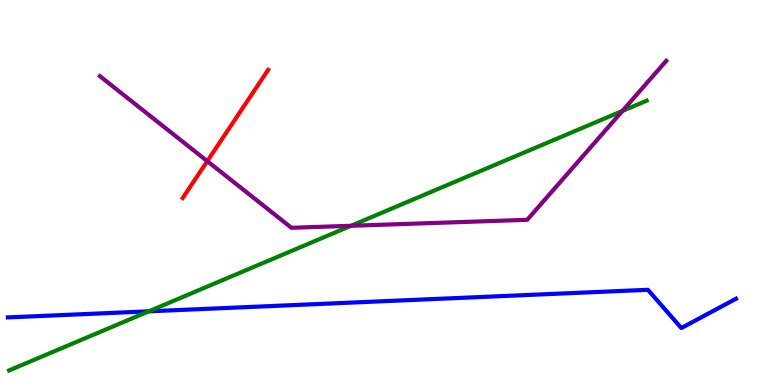[{'lines': ['blue', 'red'], 'intersections': []}, {'lines': ['green', 'red'], 'intersections': []}, {'lines': ['purple', 'red'], 'intersections': [{'x': 2.67, 'y': 5.81}]}, {'lines': ['blue', 'green'], 'intersections': [{'x': 1.92, 'y': 1.91}]}, {'lines': ['blue', 'purple'], 'intersections': []}, {'lines': ['green', 'purple'], 'intersections': [{'x': 4.53, 'y': 4.14}, {'x': 8.03, 'y': 7.12}]}]